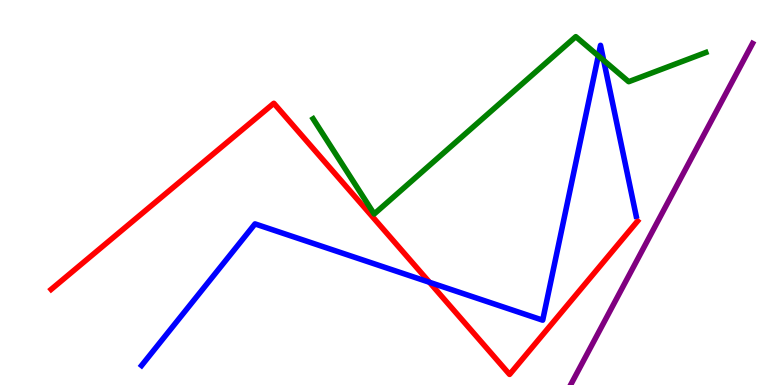[{'lines': ['blue', 'red'], 'intersections': [{'x': 5.54, 'y': 2.67}]}, {'lines': ['green', 'red'], 'intersections': []}, {'lines': ['purple', 'red'], 'intersections': []}, {'lines': ['blue', 'green'], 'intersections': [{'x': 7.72, 'y': 8.55}, {'x': 7.79, 'y': 8.43}]}, {'lines': ['blue', 'purple'], 'intersections': []}, {'lines': ['green', 'purple'], 'intersections': []}]